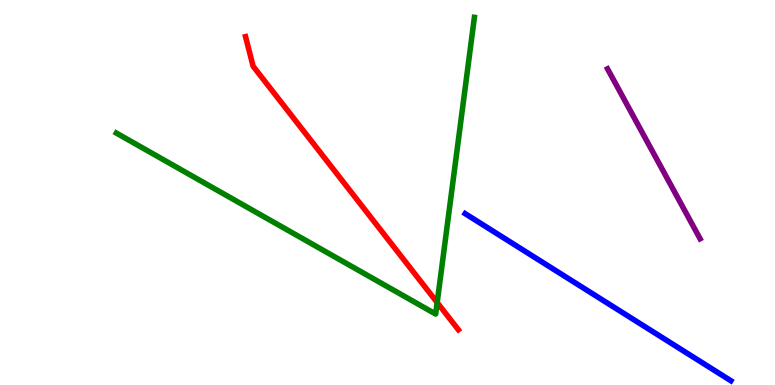[{'lines': ['blue', 'red'], 'intersections': []}, {'lines': ['green', 'red'], 'intersections': [{'x': 5.64, 'y': 2.14}]}, {'lines': ['purple', 'red'], 'intersections': []}, {'lines': ['blue', 'green'], 'intersections': []}, {'lines': ['blue', 'purple'], 'intersections': []}, {'lines': ['green', 'purple'], 'intersections': []}]